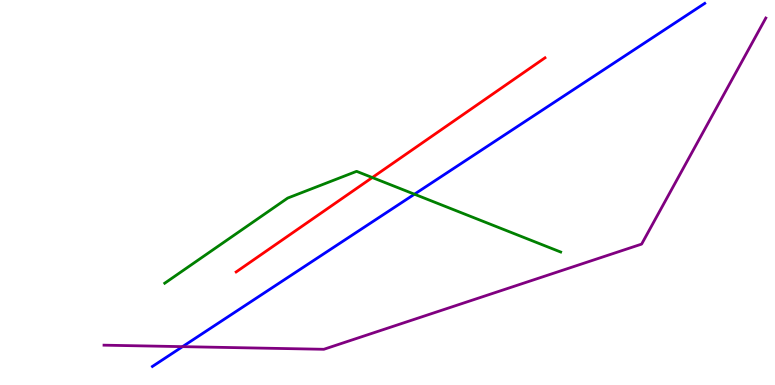[{'lines': ['blue', 'red'], 'intersections': []}, {'lines': ['green', 'red'], 'intersections': [{'x': 4.8, 'y': 5.39}]}, {'lines': ['purple', 'red'], 'intersections': []}, {'lines': ['blue', 'green'], 'intersections': [{'x': 5.35, 'y': 4.96}]}, {'lines': ['blue', 'purple'], 'intersections': [{'x': 2.36, 'y': 0.996}]}, {'lines': ['green', 'purple'], 'intersections': []}]